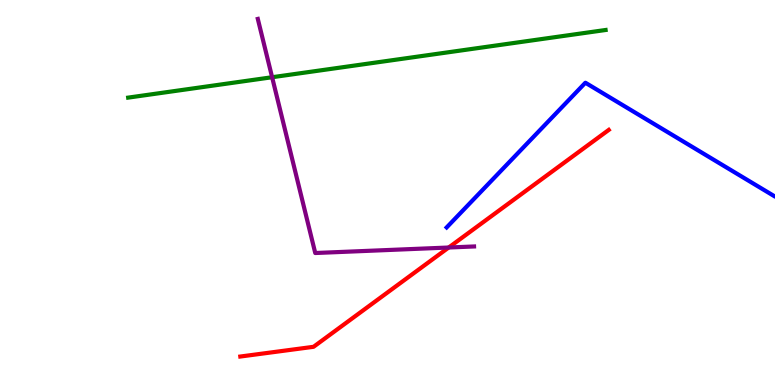[{'lines': ['blue', 'red'], 'intersections': []}, {'lines': ['green', 'red'], 'intersections': []}, {'lines': ['purple', 'red'], 'intersections': [{'x': 5.79, 'y': 3.57}]}, {'lines': ['blue', 'green'], 'intersections': []}, {'lines': ['blue', 'purple'], 'intersections': []}, {'lines': ['green', 'purple'], 'intersections': [{'x': 3.51, 'y': 7.99}]}]